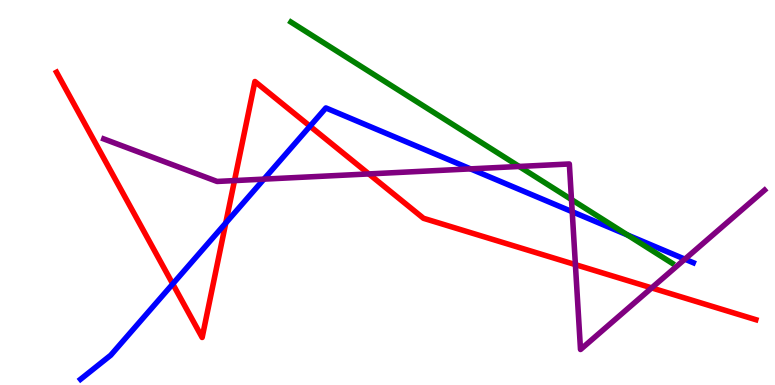[{'lines': ['blue', 'red'], 'intersections': [{'x': 2.23, 'y': 2.63}, {'x': 2.91, 'y': 4.21}, {'x': 4.0, 'y': 6.72}]}, {'lines': ['green', 'red'], 'intersections': []}, {'lines': ['purple', 'red'], 'intersections': [{'x': 3.03, 'y': 5.31}, {'x': 4.76, 'y': 5.48}, {'x': 7.42, 'y': 3.13}, {'x': 8.41, 'y': 2.52}]}, {'lines': ['blue', 'green'], 'intersections': [{'x': 8.1, 'y': 3.9}]}, {'lines': ['blue', 'purple'], 'intersections': [{'x': 3.41, 'y': 5.35}, {'x': 6.07, 'y': 5.61}, {'x': 7.38, 'y': 4.5}, {'x': 8.84, 'y': 3.27}]}, {'lines': ['green', 'purple'], 'intersections': [{'x': 6.7, 'y': 5.68}, {'x': 7.37, 'y': 4.82}]}]